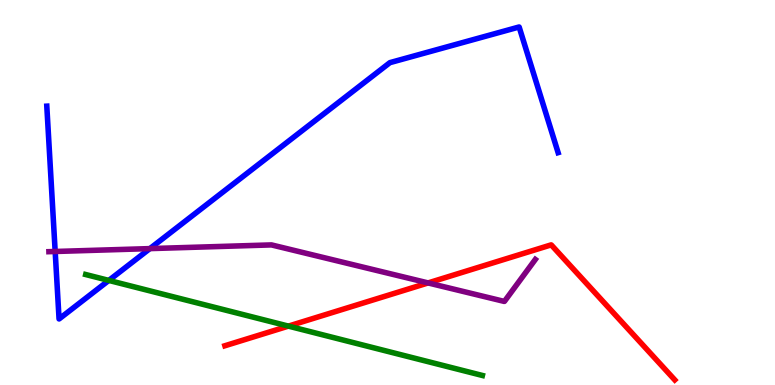[{'lines': ['blue', 'red'], 'intersections': []}, {'lines': ['green', 'red'], 'intersections': [{'x': 3.72, 'y': 1.53}]}, {'lines': ['purple', 'red'], 'intersections': [{'x': 5.52, 'y': 2.65}]}, {'lines': ['blue', 'green'], 'intersections': [{'x': 1.4, 'y': 2.72}]}, {'lines': ['blue', 'purple'], 'intersections': [{'x': 0.712, 'y': 3.47}, {'x': 1.93, 'y': 3.54}]}, {'lines': ['green', 'purple'], 'intersections': []}]